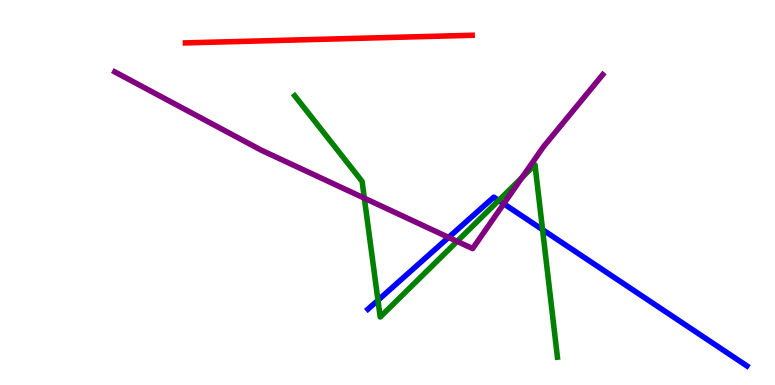[{'lines': ['blue', 'red'], 'intersections': []}, {'lines': ['green', 'red'], 'intersections': []}, {'lines': ['purple', 'red'], 'intersections': []}, {'lines': ['blue', 'green'], 'intersections': [{'x': 4.88, 'y': 2.2}, {'x': 6.44, 'y': 4.79}, {'x': 7.0, 'y': 4.03}]}, {'lines': ['blue', 'purple'], 'intersections': [{'x': 5.79, 'y': 3.83}, {'x': 6.5, 'y': 4.71}]}, {'lines': ['green', 'purple'], 'intersections': [{'x': 4.7, 'y': 4.85}, {'x': 5.9, 'y': 3.73}, {'x': 6.74, 'y': 5.39}]}]